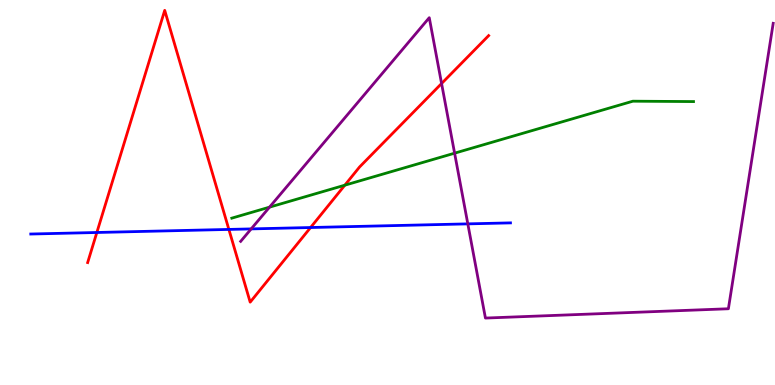[{'lines': ['blue', 'red'], 'intersections': [{'x': 1.25, 'y': 3.96}, {'x': 2.95, 'y': 4.04}, {'x': 4.01, 'y': 4.09}]}, {'lines': ['green', 'red'], 'intersections': [{'x': 4.45, 'y': 5.19}]}, {'lines': ['purple', 'red'], 'intersections': [{'x': 5.7, 'y': 7.83}]}, {'lines': ['blue', 'green'], 'intersections': []}, {'lines': ['blue', 'purple'], 'intersections': [{'x': 3.24, 'y': 4.05}, {'x': 6.04, 'y': 4.19}]}, {'lines': ['green', 'purple'], 'intersections': [{'x': 3.48, 'y': 4.62}, {'x': 5.87, 'y': 6.02}]}]